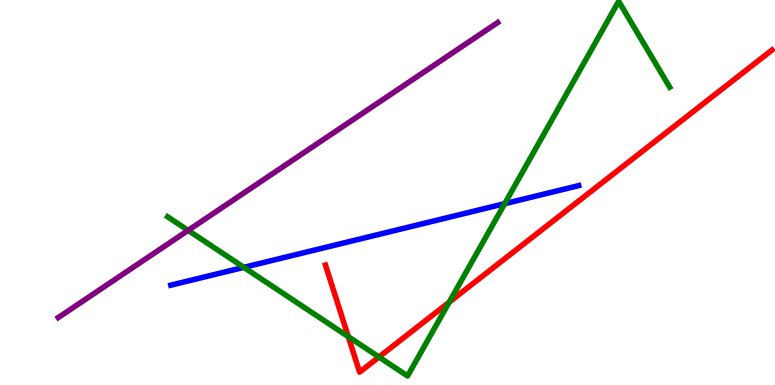[{'lines': ['blue', 'red'], 'intersections': []}, {'lines': ['green', 'red'], 'intersections': [{'x': 4.49, 'y': 1.26}, {'x': 4.89, 'y': 0.727}, {'x': 5.8, 'y': 2.15}]}, {'lines': ['purple', 'red'], 'intersections': []}, {'lines': ['blue', 'green'], 'intersections': [{'x': 3.15, 'y': 3.06}, {'x': 6.51, 'y': 4.71}]}, {'lines': ['blue', 'purple'], 'intersections': []}, {'lines': ['green', 'purple'], 'intersections': [{'x': 2.43, 'y': 4.02}]}]